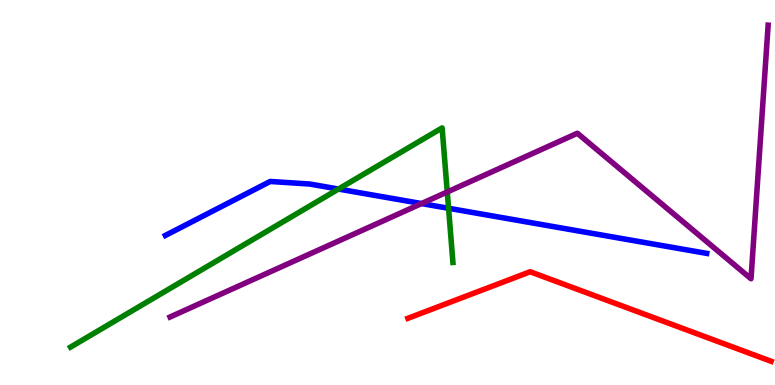[{'lines': ['blue', 'red'], 'intersections': []}, {'lines': ['green', 'red'], 'intersections': []}, {'lines': ['purple', 'red'], 'intersections': []}, {'lines': ['blue', 'green'], 'intersections': [{'x': 4.37, 'y': 5.09}, {'x': 5.79, 'y': 4.59}]}, {'lines': ['blue', 'purple'], 'intersections': [{'x': 5.44, 'y': 4.71}]}, {'lines': ['green', 'purple'], 'intersections': [{'x': 5.77, 'y': 5.01}]}]